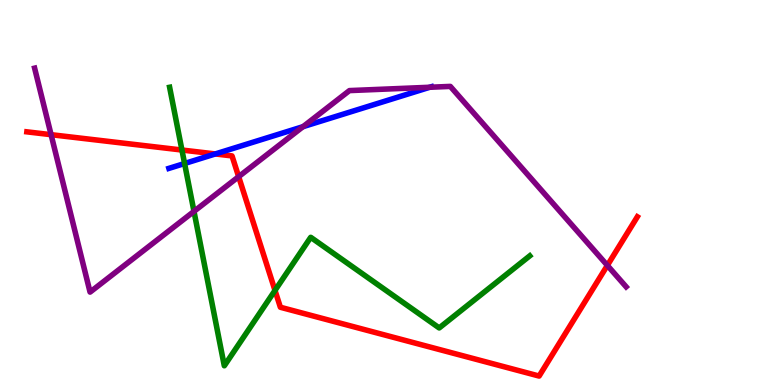[{'lines': ['blue', 'red'], 'intersections': [{'x': 2.78, 'y': 6.0}]}, {'lines': ['green', 'red'], 'intersections': [{'x': 2.35, 'y': 6.1}, {'x': 3.55, 'y': 2.46}]}, {'lines': ['purple', 'red'], 'intersections': [{'x': 0.659, 'y': 6.5}, {'x': 3.08, 'y': 5.41}, {'x': 7.84, 'y': 3.11}]}, {'lines': ['blue', 'green'], 'intersections': [{'x': 2.38, 'y': 5.75}]}, {'lines': ['blue', 'purple'], 'intersections': [{'x': 3.91, 'y': 6.71}, {'x': 5.55, 'y': 7.73}]}, {'lines': ['green', 'purple'], 'intersections': [{'x': 2.5, 'y': 4.51}]}]